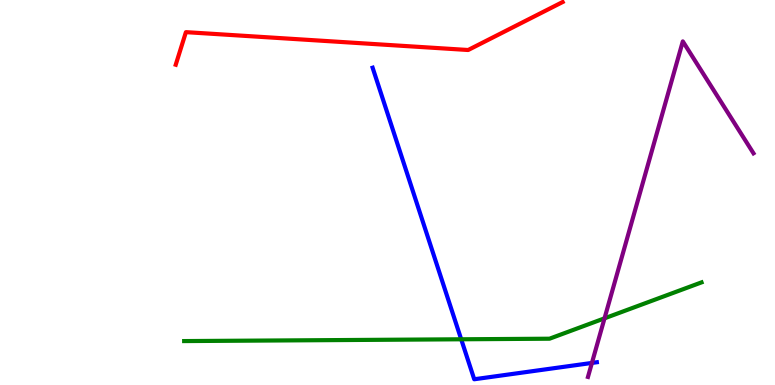[{'lines': ['blue', 'red'], 'intersections': []}, {'lines': ['green', 'red'], 'intersections': []}, {'lines': ['purple', 'red'], 'intersections': []}, {'lines': ['blue', 'green'], 'intersections': [{'x': 5.95, 'y': 1.19}]}, {'lines': ['blue', 'purple'], 'intersections': [{'x': 7.64, 'y': 0.573}]}, {'lines': ['green', 'purple'], 'intersections': [{'x': 7.8, 'y': 1.73}]}]